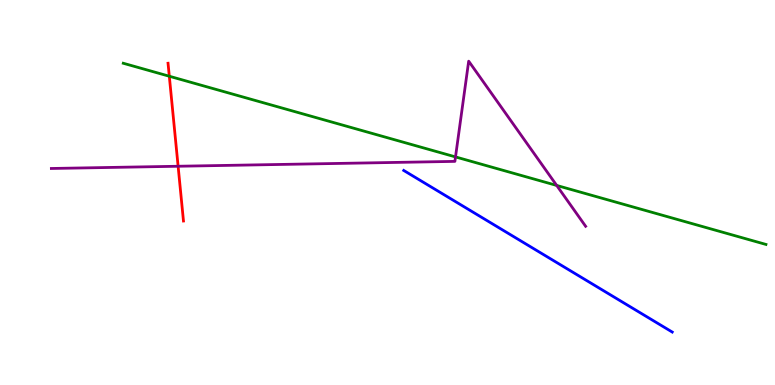[{'lines': ['blue', 'red'], 'intersections': []}, {'lines': ['green', 'red'], 'intersections': [{'x': 2.18, 'y': 8.02}]}, {'lines': ['purple', 'red'], 'intersections': [{'x': 2.3, 'y': 5.68}]}, {'lines': ['blue', 'green'], 'intersections': []}, {'lines': ['blue', 'purple'], 'intersections': []}, {'lines': ['green', 'purple'], 'intersections': [{'x': 5.88, 'y': 5.92}, {'x': 7.18, 'y': 5.18}]}]